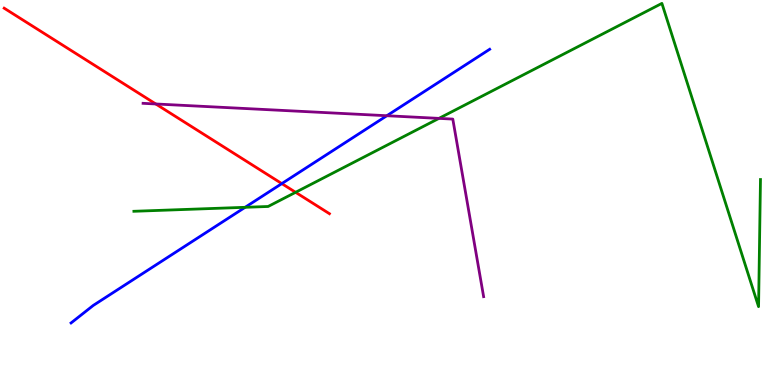[{'lines': ['blue', 'red'], 'intersections': [{'x': 3.64, 'y': 5.23}]}, {'lines': ['green', 'red'], 'intersections': [{'x': 3.81, 'y': 5.0}]}, {'lines': ['purple', 'red'], 'intersections': [{'x': 2.01, 'y': 7.3}]}, {'lines': ['blue', 'green'], 'intersections': [{'x': 3.16, 'y': 4.62}]}, {'lines': ['blue', 'purple'], 'intersections': [{'x': 4.99, 'y': 6.99}]}, {'lines': ['green', 'purple'], 'intersections': [{'x': 5.66, 'y': 6.93}]}]